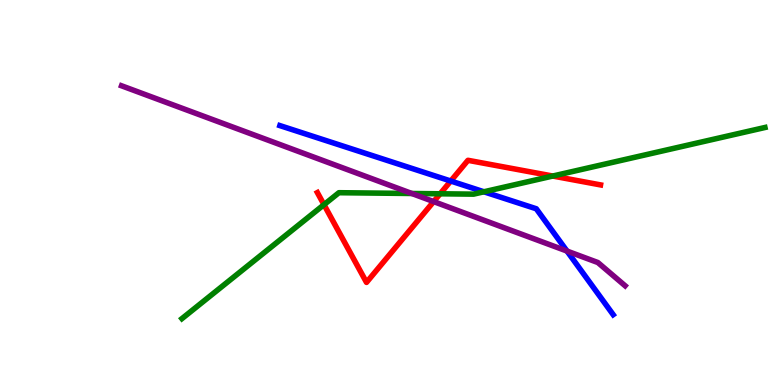[{'lines': ['blue', 'red'], 'intersections': [{'x': 5.82, 'y': 5.3}]}, {'lines': ['green', 'red'], 'intersections': [{'x': 4.18, 'y': 4.68}, {'x': 5.68, 'y': 4.97}, {'x': 7.13, 'y': 5.43}]}, {'lines': ['purple', 'red'], 'intersections': [{'x': 5.6, 'y': 4.76}]}, {'lines': ['blue', 'green'], 'intersections': [{'x': 6.24, 'y': 5.02}]}, {'lines': ['blue', 'purple'], 'intersections': [{'x': 7.32, 'y': 3.48}]}, {'lines': ['green', 'purple'], 'intersections': [{'x': 5.31, 'y': 4.97}]}]